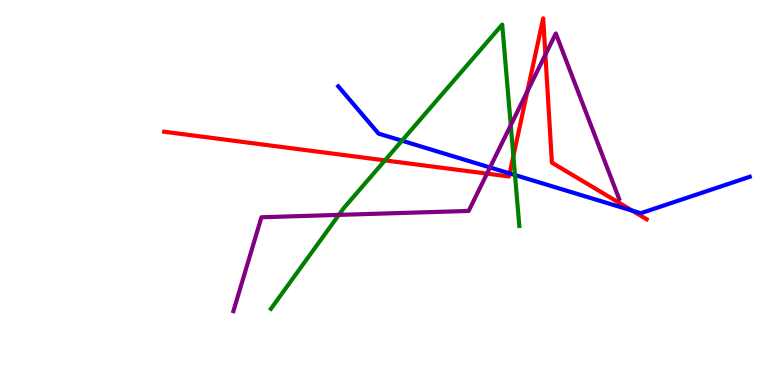[{'lines': ['blue', 'red'], 'intersections': [{'x': 6.58, 'y': 5.5}, {'x': 8.16, 'y': 4.53}]}, {'lines': ['green', 'red'], 'intersections': [{'x': 4.97, 'y': 5.83}, {'x': 6.62, 'y': 5.95}]}, {'lines': ['purple', 'red'], 'intersections': [{'x': 6.28, 'y': 5.49}, {'x': 6.8, 'y': 7.63}, {'x': 7.04, 'y': 8.58}]}, {'lines': ['blue', 'green'], 'intersections': [{'x': 5.19, 'y': 6.35}, {'x': 6.65, 'y': 5.45}]}, {'lines': ['blue', 'purple'], 'intersections': [{'x': 6.32, 'y': 5.65}]}, {'lines': ['green', 'purple'], 'intersections': [{'x': 4.37, 'y': 4.42}, {'x': 6.59, 'y': 6.75}]}]